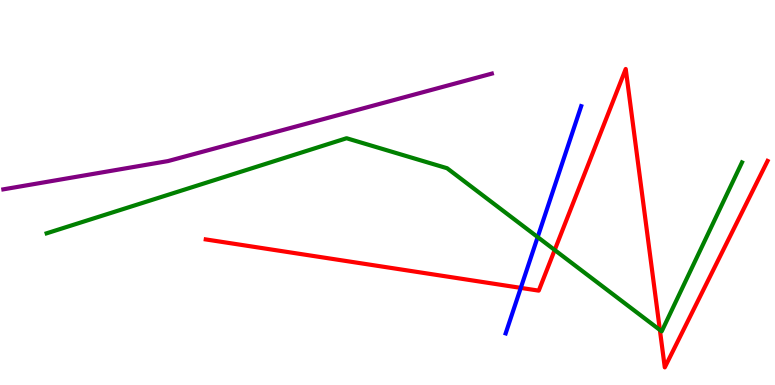[{'lines': ['blue', 'red'], 'intersections': [{'x': 6.72, 'y': 2.52}]}, {'lines': ['green', 'red'], 'intersections': [{'x': 7.16, 'y': 3.51}, {'x': 8.51, 'y': 1.43}]}, {'lines': ['purple', 'red'], 'intersections': []}, {'lines': ['blue', 'green'], 'intersections': [{'x': 6.94, 'y': 3.84}]}, {'lines': ['blue', 'purple'], 'intersections': []}, {'lines': ['green', 'purple'], 'intersections': []}]